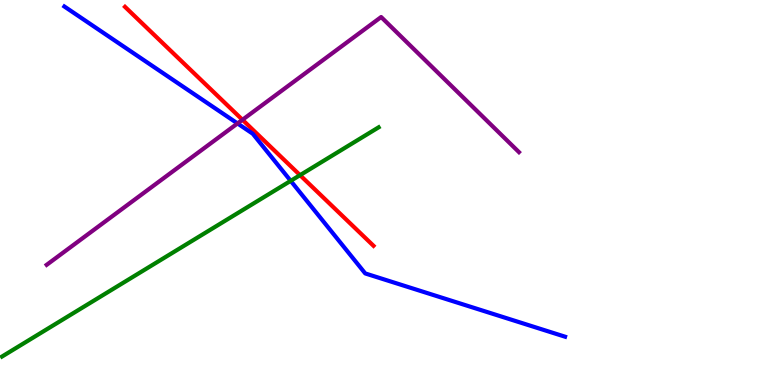[{'lines': ['blue', 'red'], 'intersections': []}, {'lines': ['green', 'red'], 'intersections': [{'x': 3.87, 'y': 5.45}]}, {'lines': ['purple', 'red'], 'intersections': [{'x': 3.13, 'y': 6.89}]}, {'lines': ['blue', 'green'], 'intersections': [{'x': 3.75, 'y': 5.3}]}, {'lines': ['blue', 'purple'], 'intersections': [{'x': 3.06, 'y': 6.79}]}, {'lines': ['green', 'purple'], 'intersections': []}]